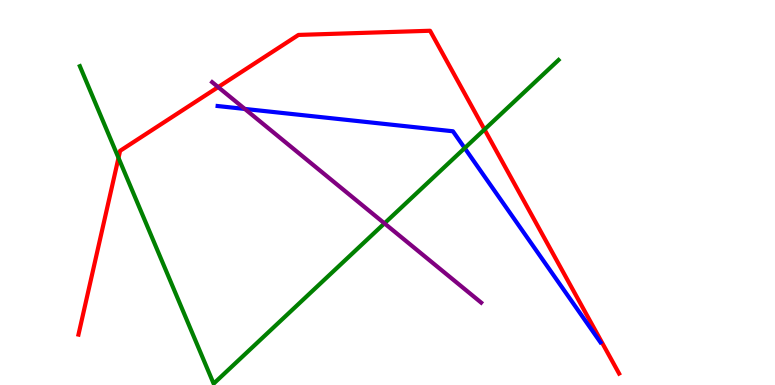[{'lines': ['blue', 'red'], 'intersections': []}, {'lines': ['green', 'red'], 'intersections': [{'x': 1.53, 'y': 5.9}, {'x': 6.25, 'y': 6.64}]}, {'lines': ['purple', 'red'], 'intersections': [{'x': 2.82, 'y': 7.74}]}, {'lines': ['blue', 'green'], 'intersections': [{'x': 6.0, 'y': 6.15}]}, {'lines': ['blue', 'purple'], 'intersections': [{'x': 3.16, 'y': 7.17}]}, {'lines': ['green', 'purple'], 'intersections': [{'x': 4.96, 'y': 4.2}]}]